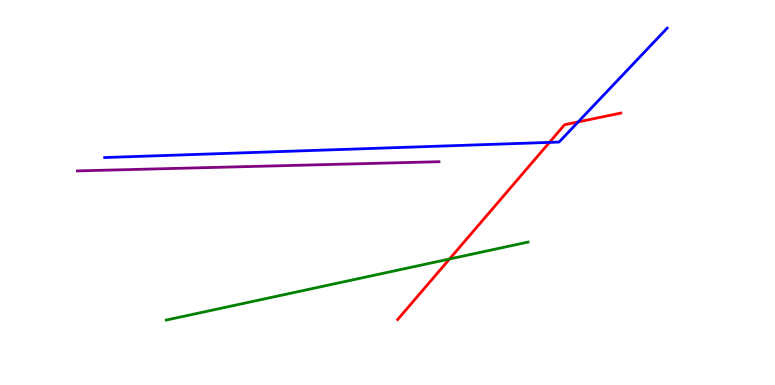[{'lines': ['blue', 'red'], 'intersections': [{'x': 7.09, 'y': 6.3}, {'x': 7.46, 'y': 6.83}]}, {'lines': ['green', 'red'], 'intersections': [{'x': 5.8, 'y': 3.27}]}, {'lines': ['purple', 'red'], 'intersections': []}, {'lines': ['blue', 'green'], 'intersections': []}, {'lines': ['blue', 'purple'], 'intersections': []}, {'lines': ['green', 'purple'], 'intersections': []}]